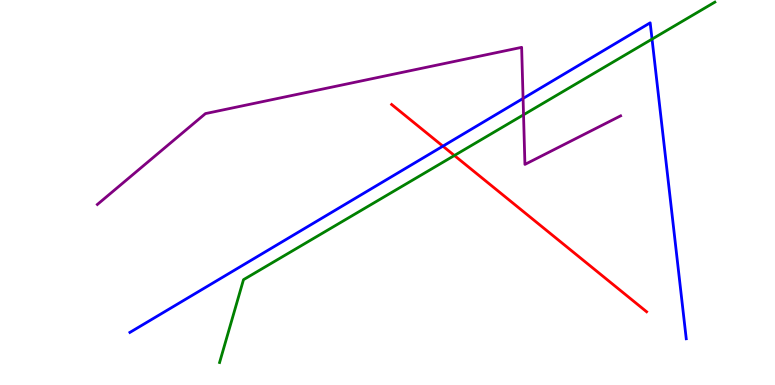[{'lines': ['blue', 'red'], 'intersections': [{'x': 5.71, 'y': 6.2}]}, {'lines': ['green', 'red'], 'intersections': [{'x': 5.86, 'y': 5.96}]}, {'lines': ['purple', 'red'], 'intersections': []}, {'lines': ['blue', 'green'], 'intersections': [{'x': 8.41, 'y': 8.98}]}, {'lines': ['blue', 'purple'], 'intersections': [{'x': 6.75, 'y': 7.44}]}, {'lines': ['green', 'purple'], 'intersections': [{'x': 6.76, 'y': 7.02}]}]